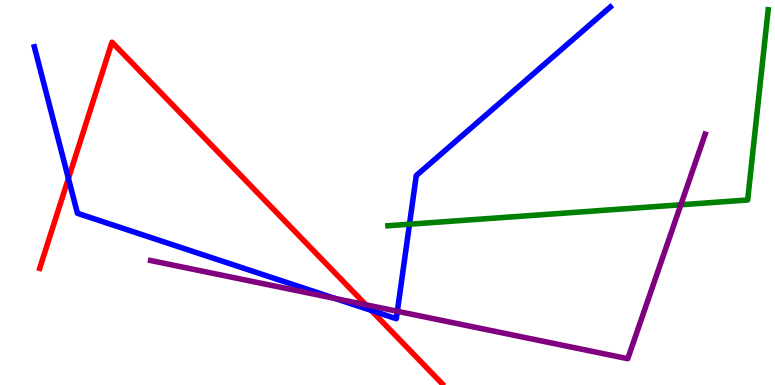[{'lines': ['blue', 'red'], 'intersections': [{'x': 0.883, 'y': 5.36}, {'x': 4.79, 'y': 1.94}]}, {'lines': ['green', 'red'], 'intersections': []}, {'lines': ['purple', 'red'], 'intersections': [{'x': 4.72, 'y': 2.08}]}, {'lines': ['blue', 'green'], 'intersections': [{'x': 5.28, 'y': 4.18}]}, {'lines': ['blue', 'purple'], 'intersections': [{'x': 4.33, 'y': 2.25}, {'x': 5.13, 'y': 1.91}]}, {'lines': ['green', 'purple'], 'intersections': [{'x': 8.78, 'y': 4.68}]}]